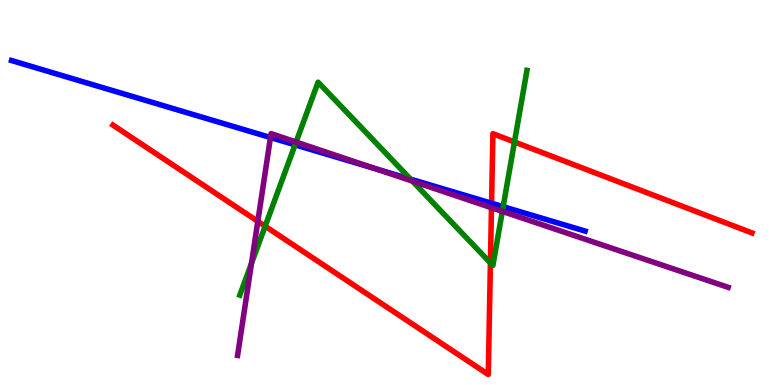[{'lines': ['blue', 'red'], 'intersections': [{'x': 6.34, 'y': 4.72}]}, {'lines': ['green', 'red'], 'intersections': [{'x': 3.42, 'y': 4.12}, {'x': 6.33, 'y': 3.17}, {'x': 6.64, 'y': 6.31}]}, {'lines': ['purple', 'red'], 'intersections': [{'x': 3.33, 'y': 4.25}, {'x': 6.34, 'y': 4.6}]}, {'lines': ['blue', 'green'], 'intersections': [{'x': 3.81, 'y': 6.24}, {'x': 5.3, 'y': 5.35}, {'x': 6.49, 'y': 4.63}]}, {'lines': ['blue', 'purple'], 'intersections': [{'x': 3.49, 'y': 6.43}, {'x': 4.85, 'y': 5.61}]}, {'lines': ['green', 'purple'], 'intersections': [{'x': 3.24, 'y': 3.16}, {'x': 3.82, 'y': 6.31}, {'x': 5.32, 'y': 5.29}, {'x': 6.48, 'y': 4.51}]}]